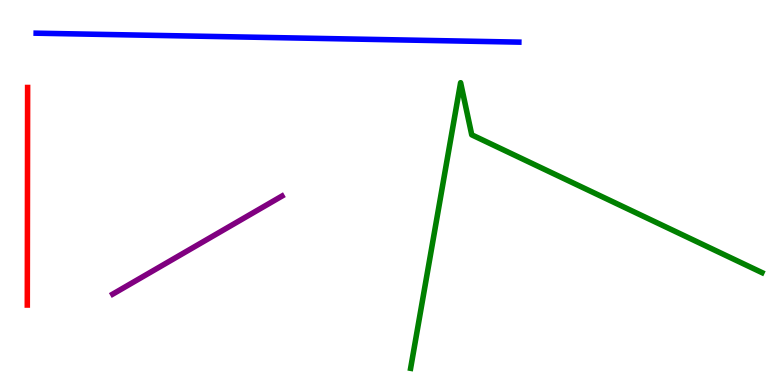[{'lines': ['blue', 'red'], 'intersections': []}, {'lines': ['green', 'red'], 'intersections': []}, {'lines': ['purple', 'red'], 'intersections': []}, {'lines': ['blue', 'green'], 'intersections': []}, {'lines': ['blue', 'purple'], 'intersections': []}, {'lines': ['green', 'purple'], 'intersections': []}]